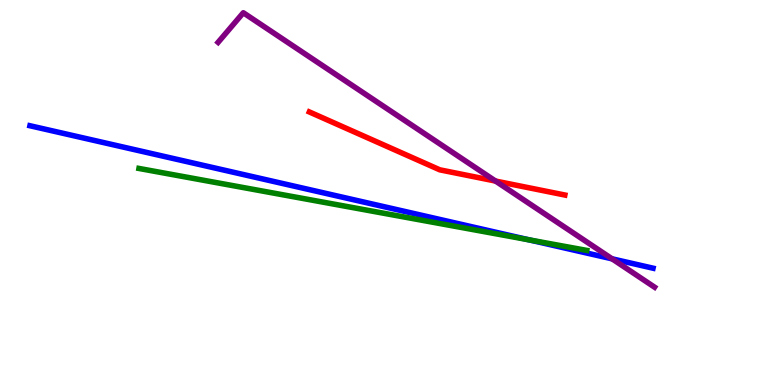[{'lines': ['blue', 'red'], 'intersections': []}, {'lines': ['green', 'red'], 'intersections': []}, {'lines': ['purple', 'red'], 'intersections': [{'x': 6.39, 'y': 5.3}]}, {'lines': ['blue', 'green'], 'intersections': [{'x': 6.83, 'y': 3.77}]}, {'lines': ['blue', 'purple'], 'intersections': [{'x': 7.9, 'y': 3.28}]}, {'lines': ['green', 'purple'], 'intersections': []}]